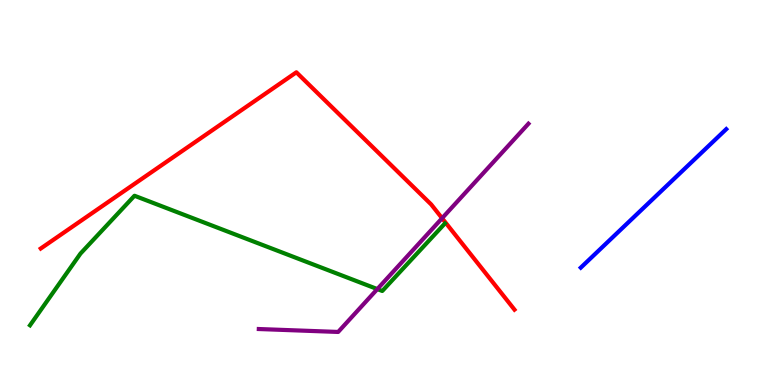[{'lines': ['blue', 'red'], 'intersections': []}, {'lines': ['green', 'red'], 'intersections': []}, {'lines': ['purple', 'red'], 'intersections': [{'x': 5.7, 'y': 4.33}]}, {'lines': ['blue', 'green'], 'intersections': []}, {'lines': ['blue', 'purple'], 'intersections': []}, {'lines': ['green', 'purple'], 'intersections': [{'x': 4.87, 'y': 2.49}]}]